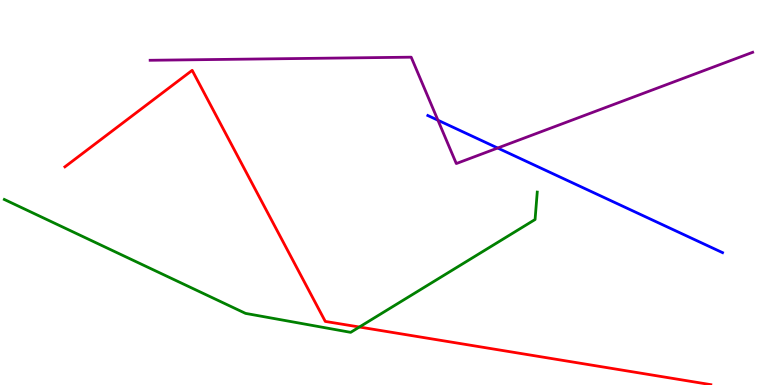[{'lines': ['blue', 'red'], 'intersections': []}, {'lines': ['green', 'red'], 'intersections': [{'x': 4.64, 'y': 1.51}]}, {'lines': ['purple', 'red'], 'intersections': []}, {'lines': ['blue', 'green'], 'intersections': []}, {'lines': ['blue', 'purple'], 'intersections': [{'x': 5.65, 'y': 6.88}, {'x': 6.42, 'y': 6.16}]}, {'lines': ['green', 'purple'], 'intersections': []}]